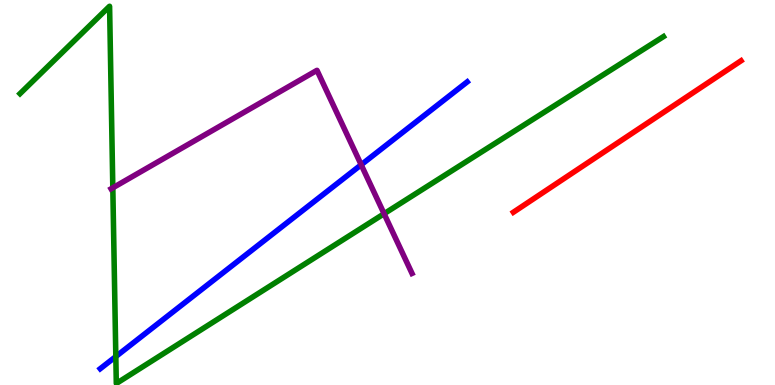[{'lines': ['blue', 'red'], 'intersections': []}, {'lines': ['green', 'red'], 'intersections': []}, {'lines': ['purple', 'red'], 'intersections': []}, {'lines': ['blue', 'green'], 'intersections': [{'x': 1.49, 'y': 0.739}]}, {'lines': ['blue', 'purple'], 'intersections': [{'x': 4.66, 'y': 5.72}]}, {'lines': ['green', 'purple'], 'intersections': [{'x': 1.46, 'y': 5.12}, {'x': 4.96, 'y': 4.45}]}]